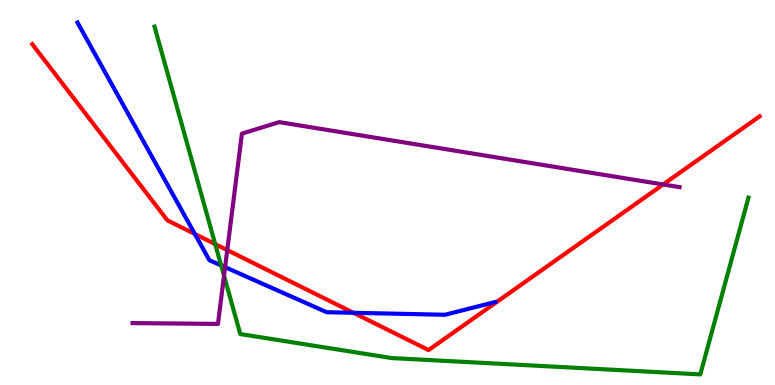[{'lines': ['blue', 'red'], 'intersections': [{'x': 2.51, 'y': 3.92}, {'x': 4.56, 'y': 1.88}]}, {'lines': ['green', 'red'], 'intersections': [{'x': 2.78, 'y': 3.66}]}, {'lines': ['purple', 'red'], 'intersections': [{'x': 2.93, 'y': 3.5}, {'x': 8.56, 'y': 5.21}]}, {'lines': ['blue', 'green'], 'intersections': [{'x': 2.85, 'y': 3.11}]}, {'lines': ['blue', 'purple'], 'intersections': [{'x': 2.9, 'y': 3.06}]}, {'lines': ['green', 'purple'], 'intersections': [{'x': 2.89, 'y': 2.84}]}]